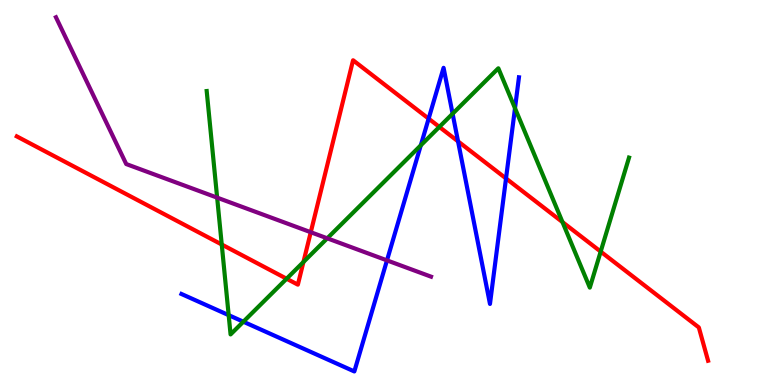[{'lines': ['blue', 'red'], 'intersections': [{'x': 5.53, 'y': 6.92}, {'x': 5.91, 'y': 6.33}, {'x': 6.53, 'y': 5.37}]}, {'lines': ['green', 'red'], 'intersections': [{'x': 2.86, 'y': 3.65}, {'x': 3.7, 'y': 2.76}, {'x': 3.92, 'y': 3.19}, {'x': 5.67, 'y': 6.7}, {'x': 7.26, 'y': 4.23}, {'x': 7.75, 'y': 3.47}]}, {'lines': ['purple', 'red'], 'intersections': [{'x': 4.01, 'y': 3.97}]}, {'lines': ['blue', 'green'], 'intersections': [{'x': 2.95, 'y': 1.81}, {'x': 3.14, 'y': 1.64}, {'x': 5.43, 'y': 6.22}, {'x': 5.84, 'y': 7.05}, {'x': 6.65, 'y': 7.19}]}, {'lines': ['blue', 'purple'], 'intersections': [{'x': 4.99, 'y': 3.24}]}, {'lines': ['green', 'purple'], 'intersections': [{'x': 2.8, 'y': 4.87}, {'x': 4.22, 'y': 3.81}]}]